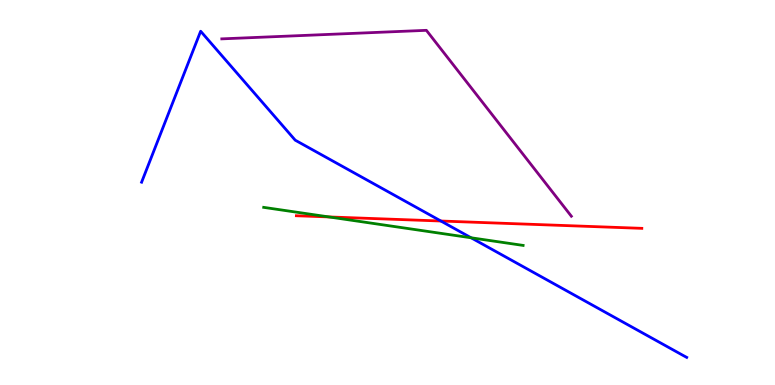[{'lines': ['blue', 'red'], 'intersections': [{'x': 5.69, 'y': 4.26}]}, {'lines': ['green', 'red'], 'intersections': [{'x': 4.24, 'y': 4.37}]}, {'lines': ['purple', 'red'], 'intersections': []}, {'lines': ['blue', 'green'], 'intersections': [{'x': 6.08, 'y': 3.82}]}, {'lines': ['blue', 'purple'], 'intersections': []}, {'lines': ['green', 'purple'], 'intersections': []}]